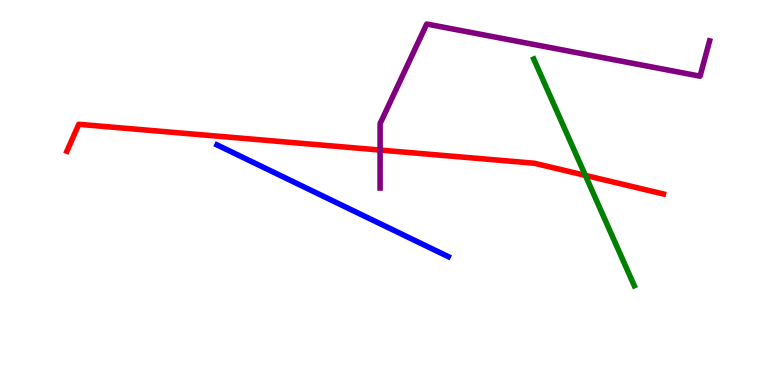[{'lines': ['blue', 'red'], 'intersections': []}, {'lines': ['green', 'red'], 'intersections': [{'x': 7.55, 'y': 5.44}]}, {'lines': ['purple', 'red'], 'intersections': [{'x': 4.9, 'y': 6.1}]}, {'lines': ['blue', 'green'], 'intersections': []}, {'lines': ['blue', 'purple'], 'intersections': []}, {'lines': ['green', 'purple'], 'intersections': []}]